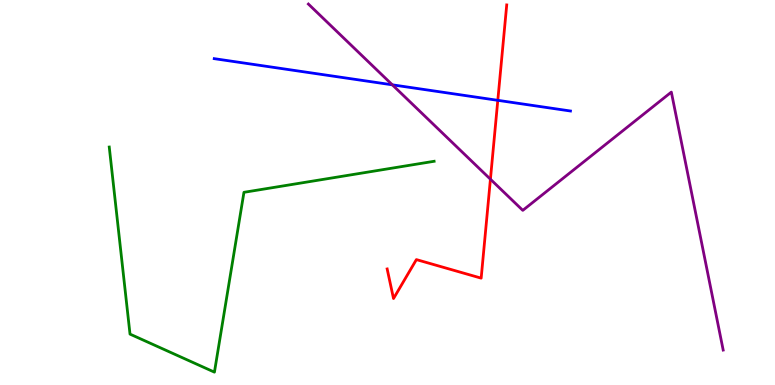[{'lines': ['blue', 'red'], 'intersections': [{'x': 6.42, 'y': 7.39}]}, {'lines': ['green', 'red'], 'intersections': []}, {'lines': ['purple', 'red'], 'intersections': [{'x': 6.33, 'y': 5.35}]}, {'lines': ['blue', 'green'], 'intersections': []}, {'lines': ['blue', 'purple'], 'intersections': [{'x': 5.06, 'y': 7.8}]}, {'lines': ['green', 'purple'], 'intersections': []}]